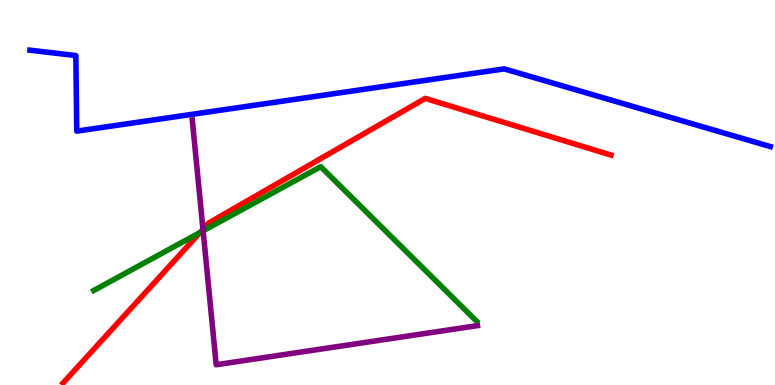[{'lines': ['blue', 'red'], 'intersections': []}, {'lines': ['green', 'red'], 'intersections': [{'x': 2.58, 'y': 3.96}]}, {'lines': ['purple', 'red'], 'intersections': [{'x': 2.62, 'y': 4.04}]}, {'lines': ['blue', 'green'], 'intersections': []}, {'lines': ['blue', 'purple'], 'intersections': []}, {'lines': ['green', 'purple'], 'intersections': [{'x': 2.62, 'y': 4.0}]}]